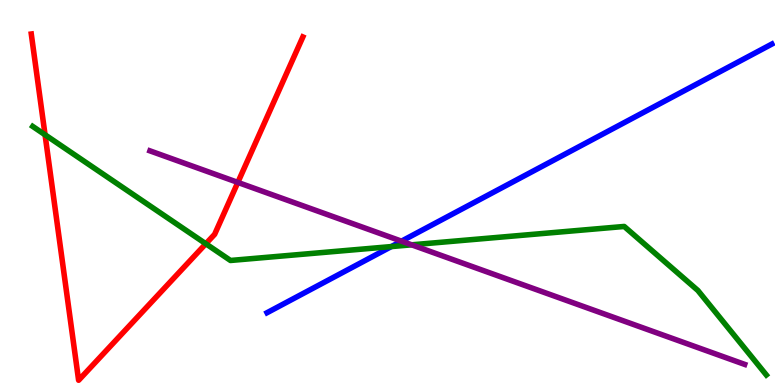[{'lines': ['blue', 'red'], 'intersections': []}, {'lines': ['green', 'red'], 'intersections': [{'x': 0.581, 'y': 6.5}, {'x': 2.66, 'y': 3.67}]}, {'lines': ['purple', 'red'], 'intersections': [{'x': 3.07, 'y': 5.26}]}, {'lines': ['blue', 'green'], 'intersections': [{'x': 5.05, 'y': 3.6}]}, {'lines': ['blue', 'purple'], 'intersections': [{'x': 5.18, 'y': 3.74}]}, {'lines': ['green', 'purple'], 'intersections': [{'x': 5.31, 'y': 3.64}]}]